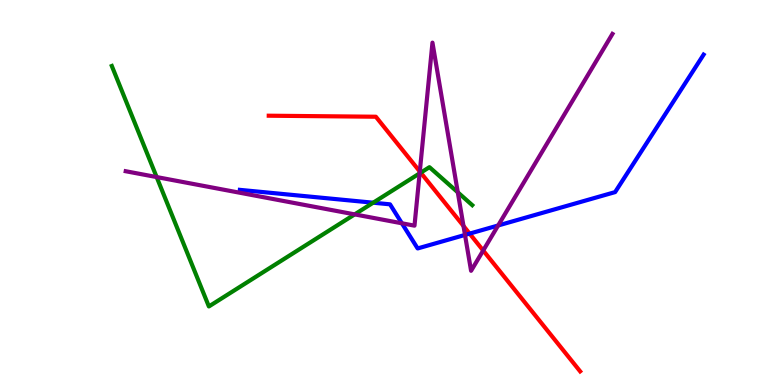[{'lines': ['blue', 'red'], 'intersections': [{'x': 6.06, 'y': 3.93}]}, {'lines': ['green', 'red'], 'intersections': [{'x': 5.43, 'y': 5.52}]}, {'lines': ['purple', 'red'], 'intersections': [{'x': 5.42, 'y': 5.54}, {'x': 5.98, 'y': 4.13}, {'x': 6.23, 'y': 3.49}]}, {'lines': ['blue', 'green'], 'intersections': [{'x': 4.82, 'y': 4.73}]}, {'lines': ['blue', 'purple'], 'intersections': [{'x': 5.19, 'y': 4.2}, {'x': 6.0, 'y': 3.9}, {'x': 6.43, 'y': 4.14}]}, {'lines': ['green', 'purple'], 'intersections': [{'x': 2.02, 'y': 5.4}, {'x': 4.58, 'y': 4.43}, {'x': 5.41, 'y': 5.5}, {'x': 5.91, 'y': 5.0}]}]